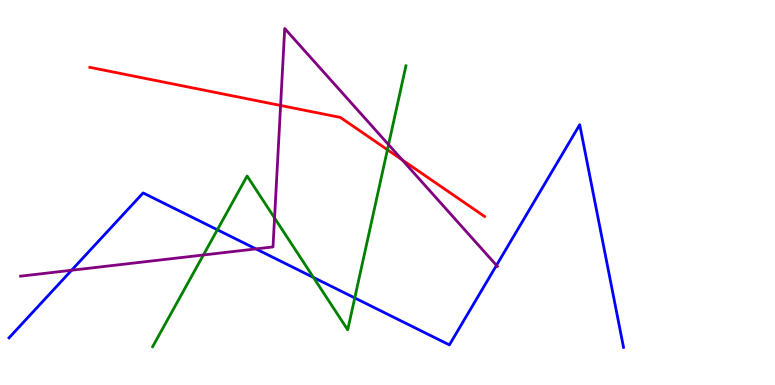[{'lines': ['blue', 'red'], 'intersections': []}, {'lines': ['green', 'red'], 'intersections': [{'x': 5.0, 'y': 6.11}]}, {'lines': ['purple', 'red'], 'intersections': [{'x': 3.62, 'y': 7.26}, {'x': 5.19, 'y': 5.85}]}, {'lines': ['blue', 'green'], 'intersections': [{'x': 2.8, 'y': 4.03}, {'x': 4.04, 'y': 2.79}, {'x': 4.58, 'y': 2.26}]}, {'lines': ['blue', 'purple'], 'intersections': [{'x': 0.924, 'y': 2.98}, {'x': 3.3, 'y': 3.54}, {'x': 6.41, 'y': 3.11}]}, {'lines': ['green', 'purple'], 'intersections': [{'x': 2.62, 'y': 3.38}, {'x': 3.54, 'y': 4.34}, {'x': 5.01, 'y': 6.24}]}]